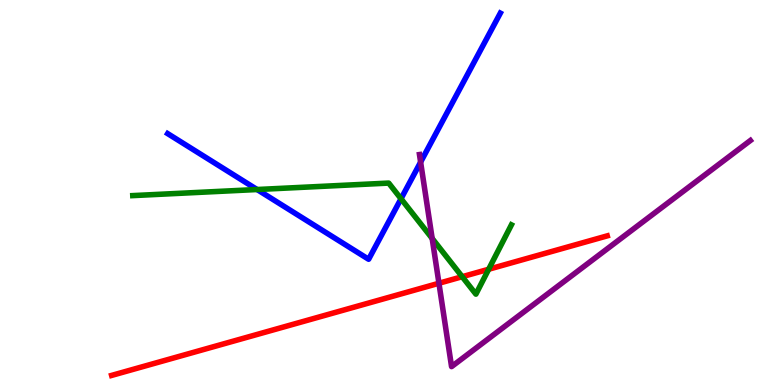[{'lines': ['blue', 'red'], 'intersections': []}, {'lines': ['green', 'red'], 'intersections': [{'x': 5.96, 'y': 2.81}, {'x': 6.31, 'y': 3.01}]}, {'lines': ['purple', 'red'], 'intersections': [{'x': 5.66, 'y': 2.64}]}, {'lines': ['blue', 'green'], 'intersections': [{'x': 3.32, 'y': 5.08}, {'x': 5.17, 'y': 4.84}]}, {'lines': ['blue', 'purple'], 'intersections': [{'x': 5.43, 'y': 5.79}]}, {'lines': ['green', 'purple'], 'intersections': [{'x': 5.58, 'y': 3.81}]}]